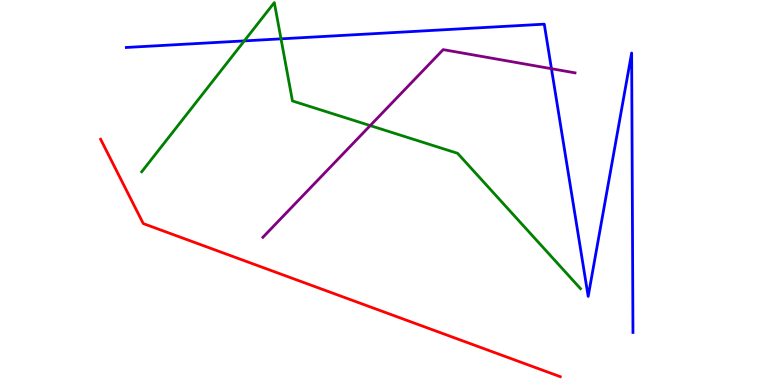[{'lines': ['blue', 'red'], 'intersections': []}, {'lines': ['green', 'red'], 'intersections': []}, {'lines': ['purple', 'red'], 'intersections': []}, {'lines': ['blue', 'green'], 'intersections': [{'x': 3.15, 'y': 8.94}, {'x': 3.63, 'y': 8.99}]}, {'lines': ['blue', 'purple'], 'intersections': [{'x': 7.12, 'y': 8.22}]}, {'lines': ['green', 'purple'], 'intersections': [{'x': 4.78, 'y': 6.74}]}]